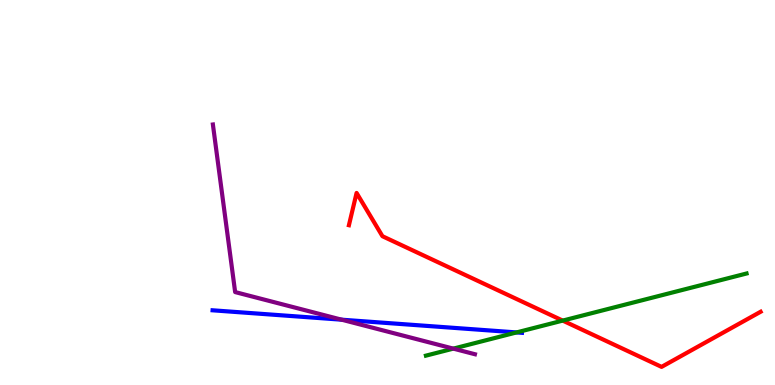[{'lines': ['blue', 'red'], 'intersections': []}, {'lines': ['green', 'red'], 'intersections': [{'x': 7.26, 'y': 1.67}]}, {'lines': ['purple', 'red'], 'intersections': []}, {'lines': ['blue', 'green'], 'intersections': [{'x': 6.67, 'y': 1.37}]}, {'lines': ['blue', 'purple'], 'intersections': [{'x': 4.41, 'y': 1.7}]}, {'lines': ['green', 'purple'], 'intersections': [{'x': 5.85, 'y': 0.945}]}]